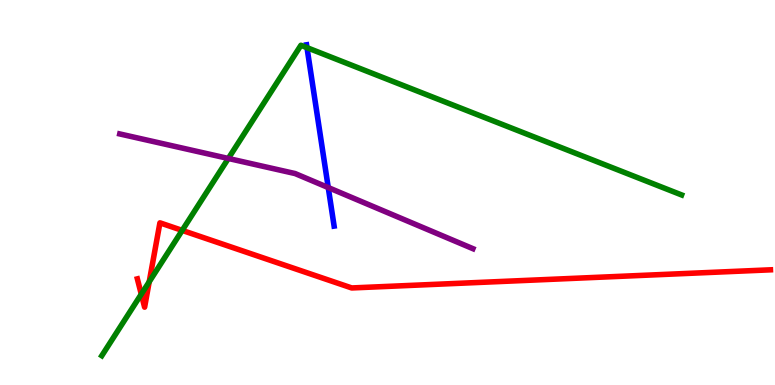[{'lines': ['blue', 'red'], 'intersections': []}, {'lines': ['green', 'red'], 'intersections': [{'x': 1.82, 'y': 2.36}, {'x': 1.93, 'y': 2.68}, {'x': 2.35, 'y': 4.02}]}, {'lines': ['purple', 'red'], 'intersections': []}, {'lines': ['blue', 'green'], 'intersections': [{'x': 3.96, 'y': 8.76}]}, {'lines': ['blue', 'purple'], 'intersections': [{'x': 4.24, 'y': 5.13}]}, {'lines': ['green', 'purple'], 'intersections': [{'x': 2.95, 'y': 5.88}]}]